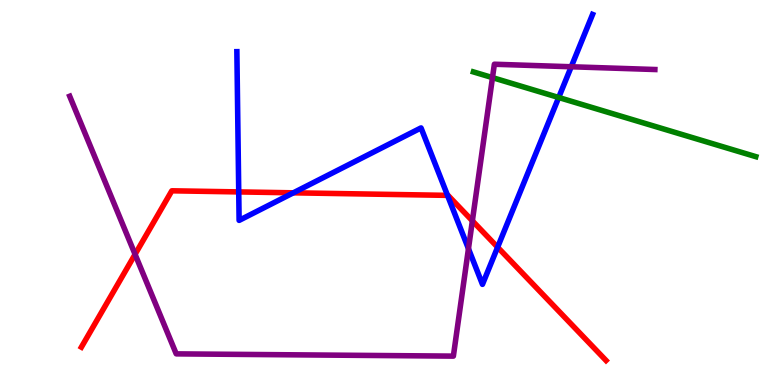[{'lines': ['blue', 'red'], 'intersections': [{'x': 3.08, 'y': 5.02}, {'x': 3.79, 'y': 4.99}, {'x': 5.77, 'y': 4.93}, {'x': 6.42, 'y': 3.58}]}, {'lines': ['green', 'red'], 'intersections': []}, {'lines': ['purple', 'red'], 'intersections': [{'x': 1.74, 'y': 3.39}, {'x': 6.1, 'y': 4.26}]}, {'lines': ['blue', 'green'], 'intersections': [{'x': 7.21, 'y': 7.47}]}, {'lines': ['blue', 'purple'], 'intersections': [{'x': 6.04, 'y': 3.54}, {'x': 7.37, 'y': 8.27}]}, {'lines': ['green', 'purple'], 'intersections': [{'x': 6.35, 'y': 7.98}]}]